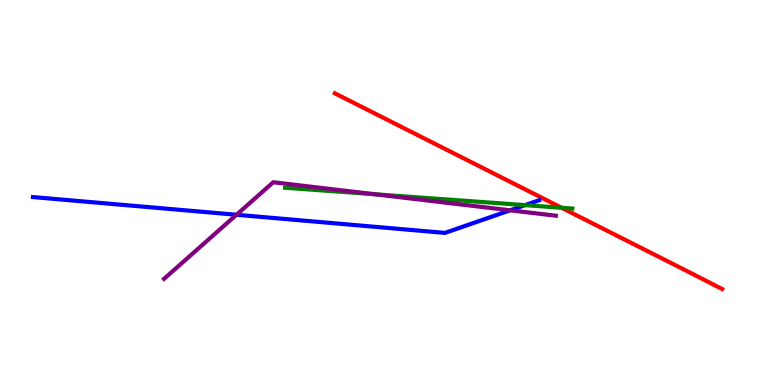[{'lines': ['blue', 'red'], 'intersections': []}, {'lines': ['green', 'red'], 'intersections': [{'x': 7.25, 'y': 4.6}]}, {'lines': ['purple', 'red'], 'intersections': []}, {'lines': ['blue', 'green'], 'intersections': [{'x': 6.77, 'y': 4.67}]}, {'lines': ['blue', 'purple'], 'intersections': [{'x': 3.05, 'y': 4.42}, {'x': 6.58, 'y': 4.54}]}, {'lines': ['green', 'purple'], 'intersections': [{'x': 4.83, 'y': 4.96}]}]